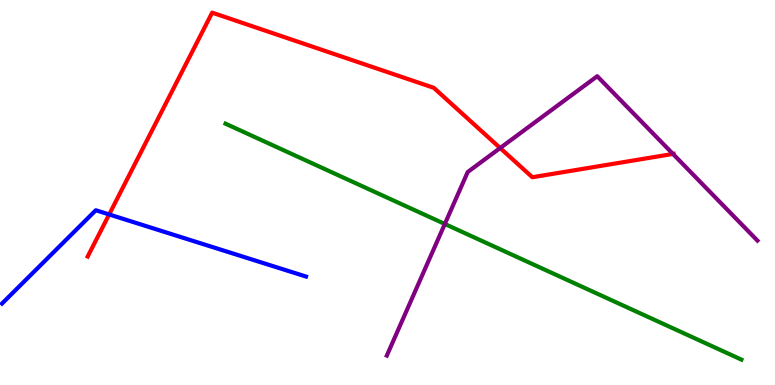[{'lines': ['blue', 'red'], 'intersections': [{'x': 1.41, 'y': 4.43}]}, {'lines': ['green', 'red'], 'intersections': []}, {'lines': ['purple', 'red'], 'intersections': [{'x': 6.45, 'y': 6.16}, {'x': 8.68, 'y': 6.0}]}, {'lines': ['blue', 'green'], 'intersections': []}, {'lines': ['blue', 'purple'], 'intersections': []}, {'lines': ['green', 'purple'], 'intersections': [{'x': 5.74, 'y': 4.18}]}]